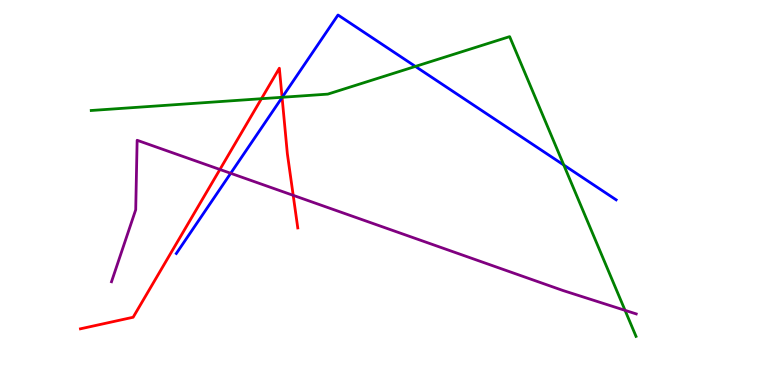[{'lines': ['blue', 'red'], 'intersections': [{'x': 3.64, 'y': 7.47}]}, {'lines': ['green', 'red'], 'intersections': [{'x': 3.37, 'y': 7.44}, {'x': 3.64, 'y': 7.47}]}, {'lines': ['purple', 'red'], 'intersections': [{'x': 2.84, 'y': 5.6}, {'x': 3.78, 'y': 4.93}]}, {'lines': ['blue', 'green'], 'intersections': [{'x': 3.64, 'y': 7.47}, {'x': 5.36, 'y': 8.27}, {'x': 7.27, 'y': 5.71}]}, {'lines': ['blue', 'purple'], 'intersections': [{'x': 2.98, 'y': 5.5}]}, {'lines': ['green', 'purple'], 'intersections': [{'x': 8.07, 'y': 1.94}]}]